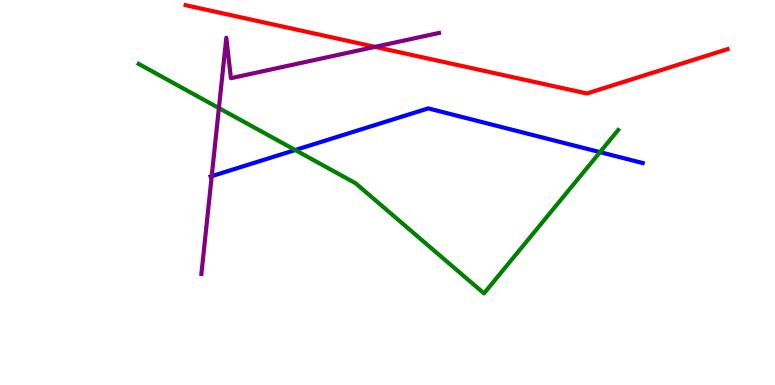[{'lines': ['blue', 'red'], 'intersections': []}, {'lines': ['green', 'red'], 'intersections': []}, {'lines': ['purple', 'red'], 'intersections': [{'x': 4.84, 'y': 8.78}]}, {'lines': ['blue', 'green'], 'intersections': [{'x': 3.81, 'y': 6.1}, {'x': 7.74, 'y': 6.05}]}, {'lines': ['blue', 'purple'], 'intersections': [{'x': 2.73, 'y': 5.42}]}, {'lines': ['green', 'purple'], 'intersections': [{'x': 2.82, 'y': 7.19}]}]